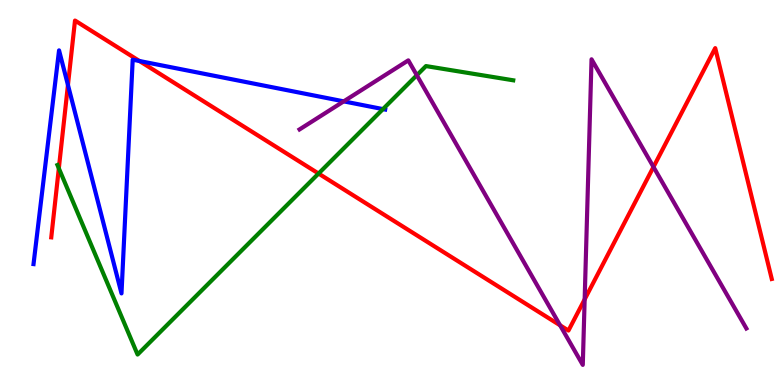[{'lines': ['blue', 'red'], 'intersections': [{'x': 0.877, 'y': 7.79}, {'x': 1.8, 'y': 8.42}]}, {'lines': ['green', 'red'], 'intersections': [{'x': 0.759, 'y': 5.63}, {'x': 4.11, 'y': 5.49}]}, {'lines': ['purple', 'red'], 'intersections': [{'x': 7.23, 'y': 1.55}, {'x': 7.54, 'y': 2.22}, {'x': 8.43, 'y': 5.66}]}, {'lines': ['blue', 'green'], 'intersections': [{'x': 4.94, 'y': 7.17}]}, {'lines': ['blue', 'purple'], 'intersections': [{'x': 4.44, 'y': 7.37}]}, {'lines': ['green', 'purple'], 'intersections': [{'x': 5.38, 'y': 8.05}]}]